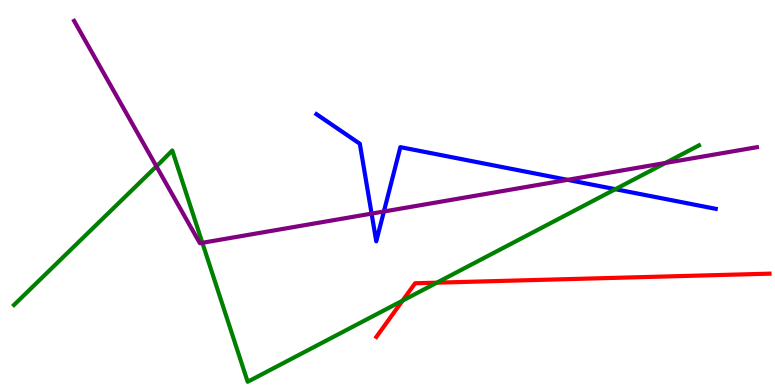[{'lines': ['blue', 'red'], 'intersections': []}, {'lines': ['green', 'red'], 'intersections': [{'x': 5.19, 'y': 2.19}, {'x': 5.64, 'y': 2.66}]}, {'lines': ['purple', 'red'], 'intersections': []}, {'lines': ['blue', 'green'], 'intersections': [{'x': 7.94, 'y': 5.09}]}, {'lines': ['blue', 'purple'], 'intersections': [{'x': 4.79, 'y': 4.45}, {'x': 4.95, 'y': 4.51}, {'x': 7.32, 'y': 5.33}]}, {'lines': ['green', 'purple'], 'intersections': [{'x': 2.02, 'y': 5.68}, {'x': 2.61, 'y': 3.69}, {'x': 8.59, 'y': 5.77}]}]